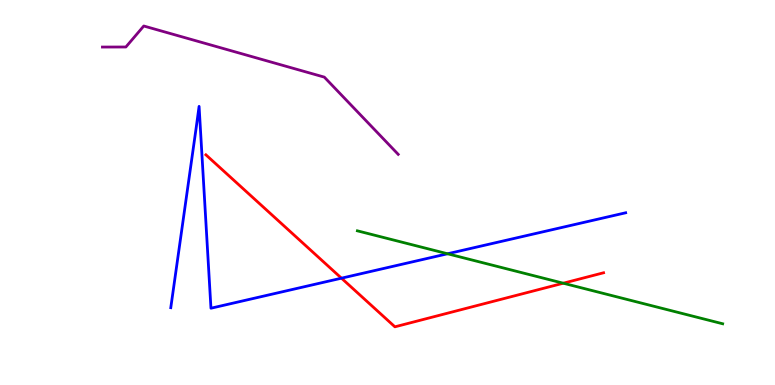[{'lines': ['blue', 'red'], 'intersections': [{'x': 4.41, 'y': 2.77}]}, {'lines': ['green', 'red'], 'intersections': [{'x': 7.27, 'y': 2.64}]}, {'lines': ['purple', 'red'], 'intersections': []}, {'lines': ['blue', 'green'], 'intersections': [{'x': 5.77, 'y': 3.41}]}, {'lines': ['blue', 'purple'], 'intersections': []}, {'lines': ['green', 'purple'], 'intersections': []}]